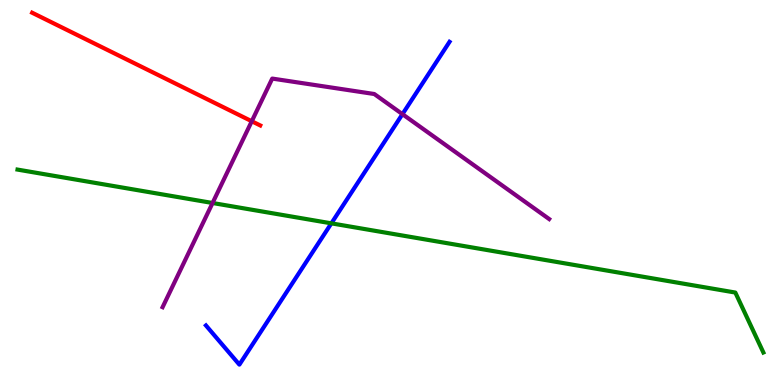[{'lines': ['blue', 'red'], 'intersections': []}, {'lines': ['green', 'red'], 'intersections': []}, {'lines': ['purple', 'red'], 'intersections': [{'x': 3.25, 'y': 6.85}]}, {'lines': ['blue', 'green'], 'intersections': [{'x': 4.28, 'y': 4.2}]}, {'lines': ['blue', 'purple'], 'intersections': [{'x': 5.19, 'y': 7.04}]}, {'lines': ['green', 'purple'], 'intersections': [{'x': 2.74, 'y': 4.73}]}]